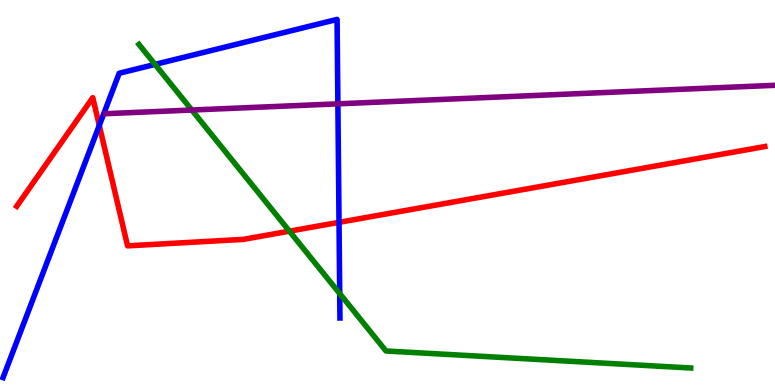[{'lines': ['blue', 'red'], 'intersections': [{'x': 1.28, 'y': 6.74}, {'x': 4.37, 'y': 4.22}]}, {'lines': ['green', 'red'], 'intersections': [{'x': 3.73, 'y': 4.0}]}, {'lines': ['purple', 'red'], 'intersections': []}, {'lines': ['blue', 'green'], 'intersections': [{'x': 2.0, 'y': 8.33}, {'x': 4.38, 'y': 2.37}]}, {'lines': ['blue', 'purple'], 'intersections': [{'x': 4.36, 'y': 7.3}]}, {'lines': ['green', 'purple'], 'intersections': [{'x': 2.47, 'y': 7.14}]}]